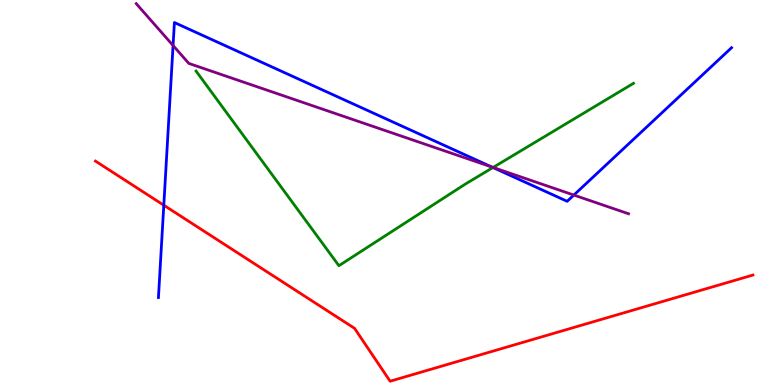[{'lines': ['blue', 'red'], 'intersections': [{'x': 2.11, 'y': 4.67}]}, {'lines': ['green', 'red'], 'intersections': []}, {'lines': ['purple', 'red'], 'intersections': []}, {'lines': ['blue', 'green'], 'intersections': [{'x': 6.36, 'y': 5.65}]}, {'lines': ['blue', 'purple'], 'intersections': [{'x': 2.23, 'y': 8.82}, {'x': 6.35, 'y': 5.66}, {'x': 7.4, 'y': 4.93}]}, {'lines': ['green', 'purple'], 'intersections': [{'x': 6.36, 'y': 5.65}]}]